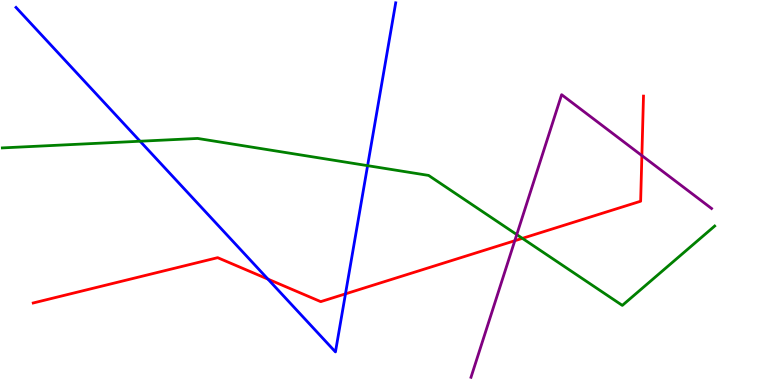[{'lines': ['blue', 'red'], 'intersections': [{'x': 3.46, 'y': 2.75}, {'x': 4.46, 'y': 2.37}]}, {'lines': ['green', 'red'], 'intersections': [{'x': 6.74, 'y': 3.81}]}, {'lines': ['purple', 'red'], 'intersections': [{'x': 6.64, 'y': 3.75}, {'x': 8.28, 'y': 5.96}]}, {'lines': ['blue', 'green'], 'intersections': [{'x': 1.81, 'y': 6.33}, {'x': 4.74, 'y': 5.7}]}, {'lines': ['blue', 'purple'], 'intersections': []}, {'lines': ['green', 'purple'], 'intersections': [{'x': 6.67, 'y': 3.91}]}]